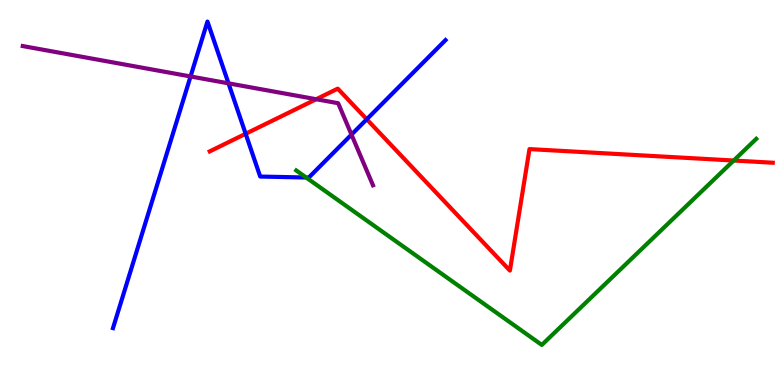[{'lines': ['blue', 'red'], 'intersections': [{'x': 3.17, 'y': 6.53}, {'x': 4.73, 'y': 6.9}]}, {'lines': ['green', 'red'], 'intersections': [{'x': 9.47, 'y': 5.83}]}, {'lines': ['purple', 'red'], 'intersections': [{'x': 4.08, 'y': 7.42}]}, {'lines': ['blue', 'green'], 'intersections': [{'x': 3.95, 'y': 5.39}]}, {'lines': ['blue', 'purple'], 'intersections': [{'x': 2.46, 'y': 8.01}, {'x': 2.95, 'y': 7.84}, {'x': 4.54, 'y': 6.5}]}, {'lines': ['green', 'purple'], 'intersections': []}]